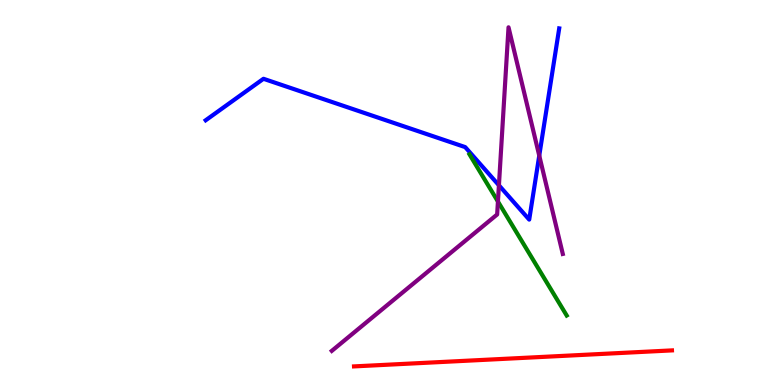[{'lines': ['blue', 'red'], 'intersections': []}, {'lines': ['green', 'red'], 'intersections': []}, {'lines': ['purple', 'red'], 'intersections': []}, {'lines': ['blue', 'green'], 'intersections': []}, {'lines': ['blue', 'purple'], 'intersections': [{'x': 6.44, 'y': 5.19}, {'x': 6.96, 'y': 5.96}]}, {'lines': ['green', 'purple'], 'intersections': [{'x': 6.42, 'y': 4.77}]}]